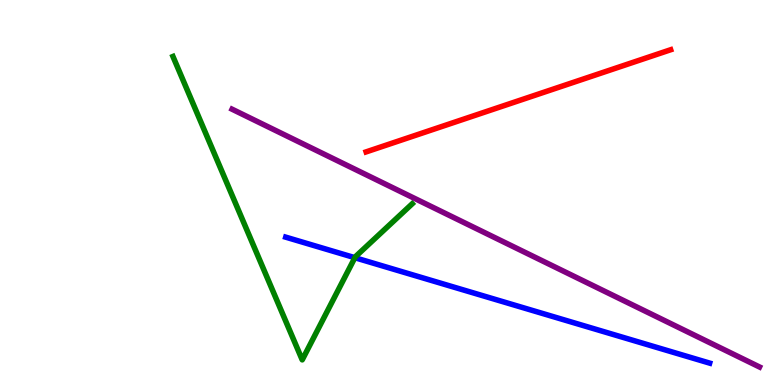[{'lines': ['blue', 'red'], 'intersections': []}, {'lines': ['green', 'red'], 'intersections': []}, {'lines': ['purple', 'red'], 'intersections': []}, {'lines': ['blue', 'green'], 'intersections': [{'x': 4.58, 'y': 3.31}]}, {'lines': ['blue', 'purple'], 'intersections': []}, {'lines': ['green', 'purple'], 'intersections': []}]